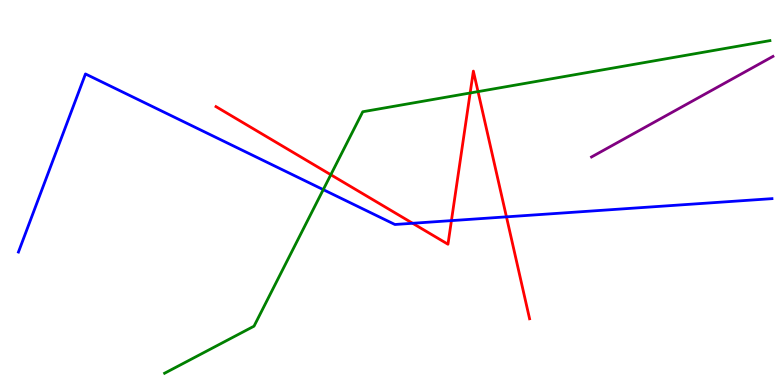[{'lines': ['blue', 'red'], 'intersections': [{'x': 5.32, 'y': 4.2}, {'x': 5.82, 'y': 4.27}, {'x': 6.53, 'y': 4.37}]}, {'lines': ['green', 'red'], 'intersections': [{'x': 4.27, 'y': 5.46}, {'x': 6.07, 'y': 7.58}, {'x': 6.17, 'y': 7.62}]}, {'lines': ['purple', 'red'], 'intersections': []}, {'lines': ['blue', 'green'], 'intersections': [{'x': 4.17, 'y': 5.07}]}, {'lines': ['blue', 'purple'], 'intersections': []}, {'lines': ['green', 'purple'], 'intersections': []}]